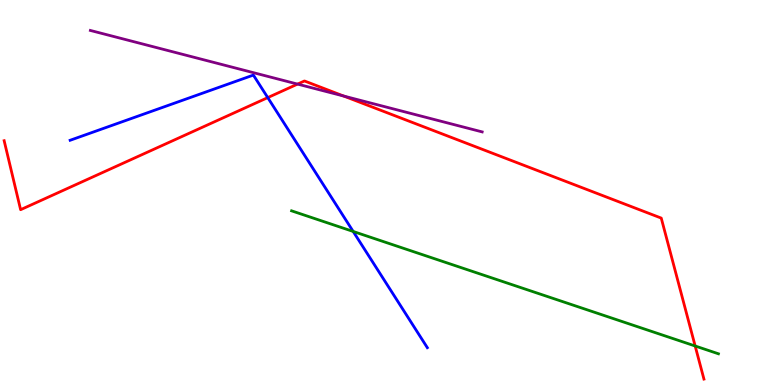[{'lines': ['blue', 'red'], 'intersections': [{'x': 3.45, 'y': 7.46}]}, {'lines': ['green', 'red'], 'intersections': [{'x': 8.97, 'y': 1.01}]}, {'lines': ['purple', 'red'], 'intersections': [{'x': 3.84, 'y': 7.82}, {'x': 4.43, 'y': 7.51}]}, {'lines': ['blue', 'green'], 'intersections': [{'x': 4.56, 'y': 3.99}]}, {'lines': ['blue', 'purple'], 'intersections': []}, {'lines': ['green', 'purple'], 'intersections': []}]